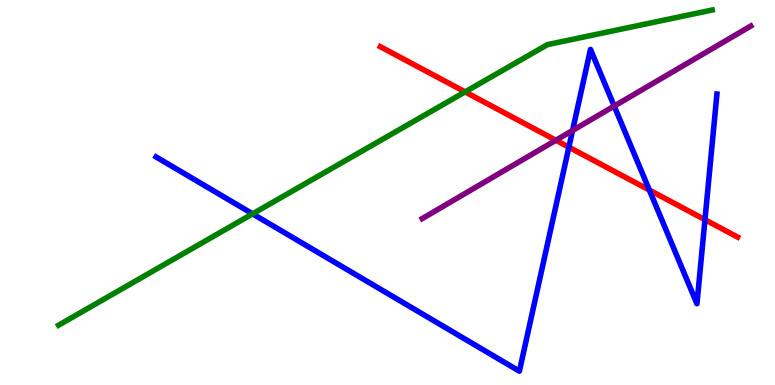[{'lines': ['blue', 'red'], 'intersections': [{'x': 7.34, 'y': 6.18}, {'x': 8.38, 'y': 5.06}, {'x': 9.1, 'y': 4.29}]}, {'lines': ['green', 'red'], 'intersections': [{'x': 6.0, 'y': 7.61}]}, {'lines': ['purple', 'red'], 'intersections': [{'x': 7.17, 'y': 6.36}]}, {'lines': ['blue', 'green'], 'intersections': [{'x': 3.26, 'y': 4.45}]}, {'lines': ['blue', 'purple'], 'intersections': [{'x': 7.39, 'y': 6.61}, {'x': 7.93, 'y': 7.24}]}, {'lines': ['green', 'purple'], 'intersections': []}]